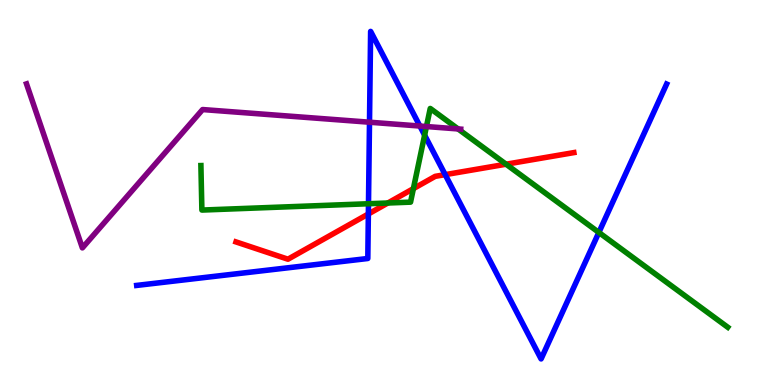[{'lines': ['blue', 'red'], 'intersections': [{'x': 4.75, 'y': 4.44}, {'x': 5.74, 'y': 5.46}]}, {'lines': ['green', 'red'], 'intersections': [{'x': 5.0, 'y': 4.73}, {'x': 5.33, 'y': 5.1}, {'x': 6.53, 'y': 5.73}]}, {'lines': ['purple', 'red'], 'intersections': []}, {'lines': ['blue', 'green'], 'intersections': [{'x': 4.75, 'y': 4.71}, {'x': 5.48, 'y': 6.49}, {'x': 7.73, 'y': 3.96}]}, {'lines': ['blue', 'purple'], 'intersections': [{'x': 4.77, 'y': 6.83}, {'x': 5.42, 'y': 6.73}]}, {'lines': ['green', 'purple'], 'intersections': [{'x': 5.5, 'y': 6.71}, {'x': 5.91, 'y': 6.65}]}]